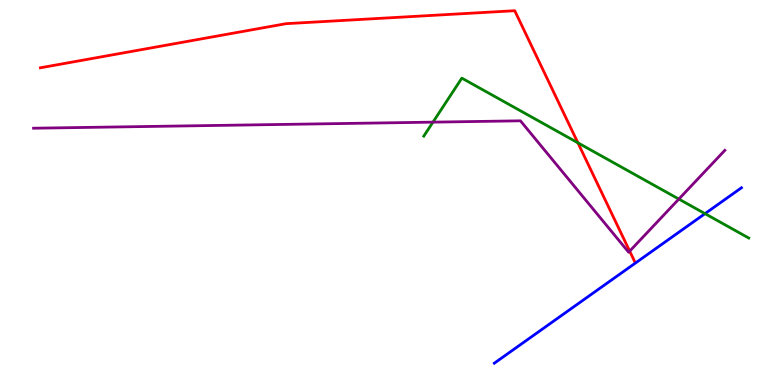[{'lines': ['blue', 'red'], 'intersections': []}, {'lines': ['green', 'red'], 'intersections': [{'x': 7.46, 'y': 6.29}]}, {'lines': ['purple', 'red'], 'intersections': [{'x': 8.12, 'y': 3.48}]}, {'lines': ['blue', 'green'], 'intersections': [{'x': 9.1, 'y': 4.45}]}, {'lines': ['blue', 'purple'], 'intersections': []}, {'lines': ['green', 'purple'], 'intersections': [{'x': 5.59, 'y': 6.83}, {'x': 8.76, 'y': 4.83}]}]